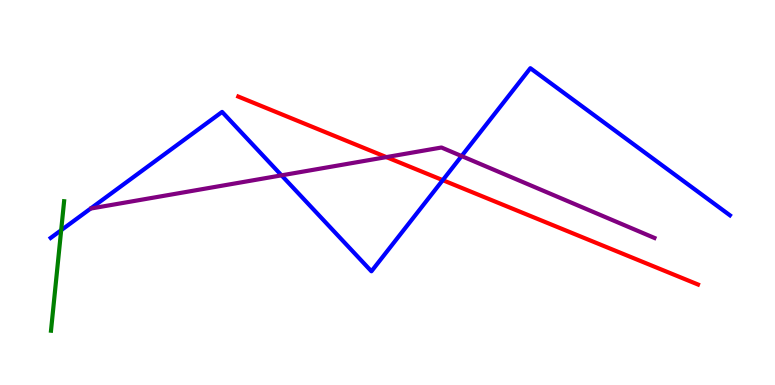[{'lines': ['blue', 'red'], 'intersections': [{'x': 5.71, 'y': 5.32}]}, {'lines': ['green', 'red'], 'intersections': []}, {'lines': ['purple', 'red'], 'intersections': [{'x': 4.99, 'y': 5.92}]}, {'lines': ['blue', 'green'], 'intersections': [{'x': 0.789, 'y': 4.02}]}, {'lines': ['blue', 'purple'], 'intersections': [{'x': 3.63, 'y': 5.45}, {'x': 5.96, 'y': 5.95}]}, {'lines': ['green', 'purple'], 'intersections': []}]